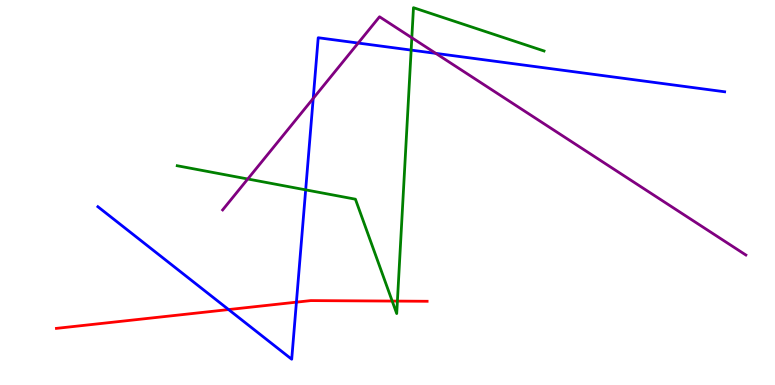[{'lines': ['blue', 'red'], 'intersections': [{'x': 2.95, 'y': 1.96}, {'x': 3.82, 'y': 2.15}]}, {'lines': ['green', 'red'], 'intersections': [{'x': 5.06, 'y': 2.18}, {'x': 5.13, 'y': 2.18}]}, {'lines': ['purple', 'red'], 'intersections': []}, {'lines': ['blue', 'green'], 'intersections': [{'x': 3.94, 'y': 5.07}, {'x': 5.31, 'y': 8.7}]}, {'lines': ['blue', 'purple'], 'intersections': [{'x': 4.04, 'y': 7.44}, {'x': 4.62, 'y': 8.88}, {'x': 5.62, 'y': 8.61}]}, {'lines': ['green', 'purple'], 'intersections': [{'x': 3.2, 'y': 5.35}, {'x': 5.31, 'y': 9.02}]}]